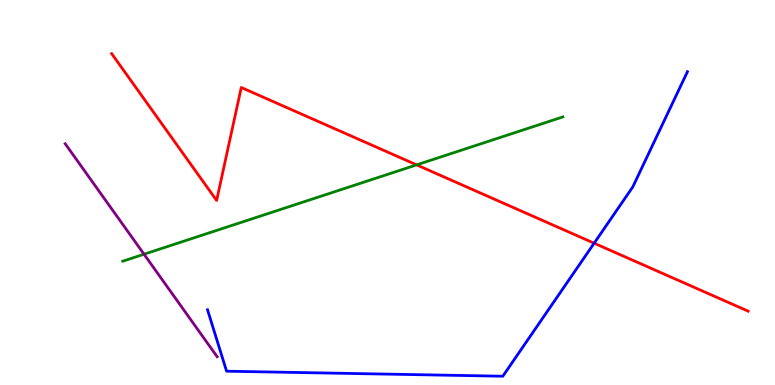[{'lines': ['blue', 'red'], 'intersections': [{'x': 7.67, 'y': 3.68}]}, {'lines': ['green', 'red'], 'intersections': [{'x': 5.38, 'y': 5.72}]}, {'lines': ['purple', 'red'], 'intersections': []}, {'lines': ['blue', 'green'], 'intersections': []}, {'lines': ['blue', 'purple'], 'intersections': []}, {'lines': ['green', 'purple'], 'intersections': [{'x': 1.86, 'y': 3.4}]}]